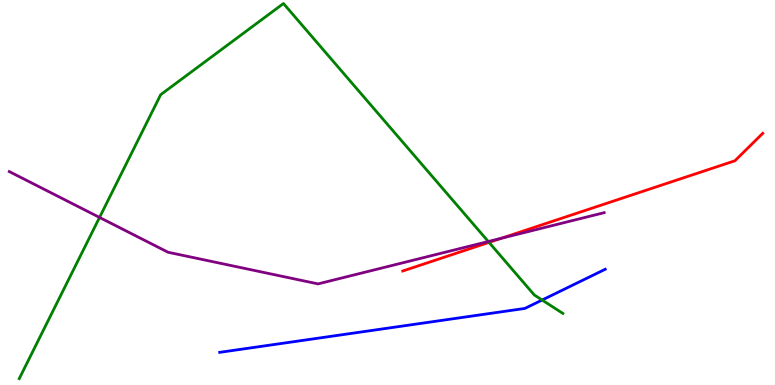[{'lines': ['blue', 'red'], 'intersections': []}, {'lines': ['green', 'red'], 'intersections': [{'x': 6.31, 'y': 3.7}]}, {'lines': ['purple', 'red'], 'intersections': [{'x': 6.47, 'y': 3.81}]}, {'lines': ['blue', 'green'], 'intersections': [{'x': 7.0, 'y': 2.21}]}, {'lines': ['blue', 'purple'], 'intersections': []}, {'lines': ['green', 'purple'], 'intersections': [{'x': 1.28, 'y': 4.35}, {'x': 6.3, 'y': 3.73}]}]